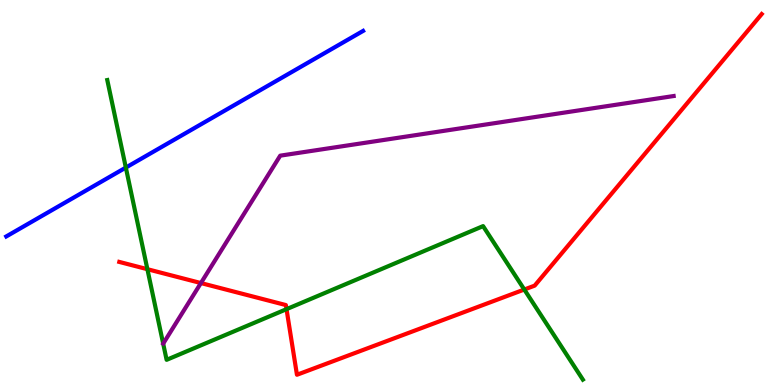[{'lines': ['blue', 'red'], 'intersections': []}, {'lines': ['green', 'red'], 'intersections': [{'x': 1.9, 'y': 3.01}, {'x': 3.7, 'y': 1.97}, {'x': 6.77, 'y': 2.48}]}, {'lines': ['purple', 'red'], 'intersections': [{'x': 2.59, 'y': 2.65}]}, {'lines': ['blue', 'green'], 'intersections': [{'x': 1.62, 'y': 5.65}]}, {'lines': ['blue', 'purple'], 'intersections': []}, {'lines': ['green', 'purple'], 'intersections': []}]